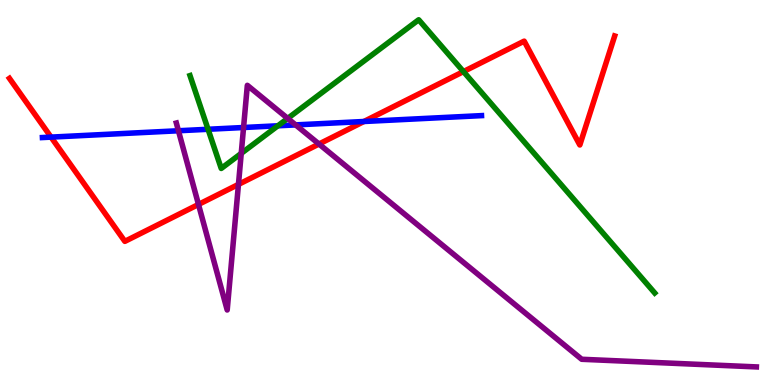[{'lines': ['blue', 'red'], 'intersections': [{'x': 0.659, 'y': 6.44}, {'x': 4.7, 'y': 6.84}]}, {'lines': ['green', 'red'], 'intersections': [{'x': 5.98, 'y': 8.14}]}, {'lines': ['purple', 'red'], 'intersections': [{'x': 2.56, 'y': 4.69}, {'x': 3.08, 'y': 5.21}, {'x': 4.12, 'y': 6.26}]}, {'lines': ['blue', 'green'], 'intersections': [{'x': 2.68, 'y': 6.64}, {'x': 3.59, 'y': 6.73}]}, {'lines': ['blue', 'purple'], 'intersections': [{'x': 2.3, 'y': 6.6}, {'x': 3.14, 'y': 6.69}, {'x': 3.81, 'y': 6.76}]}, {'lines': ['green', 'purple'], 'intersections': [{'x': 3.11, 'y': 6.02}, {'x': 3.71, 'y': 6.92}]}]